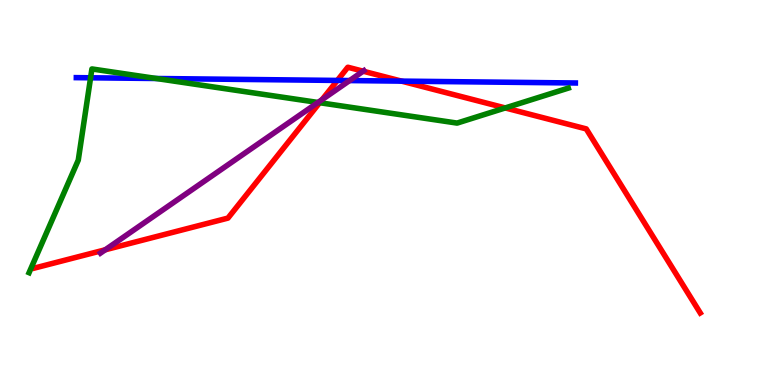[{'lines': ['blue', 'red'], 'intersections': [{'x': 4.35, 'y': 7.91}, {'x': 5.18, 'y': 7.89}]}, {'lines': ['green', 'red'], 'intersections': [{'x': 4.12, 'y': 7.33}, {'x': 6.52, 'y': 7.2}]}, {'lines': ['purple', 'red'], 'intersections': [{'x': 1.36, 'y': 3.51}, {'x': 4.16, 'y': 7.41}, {'x': 4.69, 'y': 8.15}]}, {'lines': ['blue', 'green'], 'intersections': [{'x': 1.17, 'y': 7.98}, {'x': 2.02, 'y': 7.96}]}, {'lines': ['blue', 'purple'], 'intersections': [{'x': 4.51, 'y': 7.91}]}, {'lines': ['green', 'purple'], 'intersections': [{'x': 4.1, 'y': 7.34}]}]